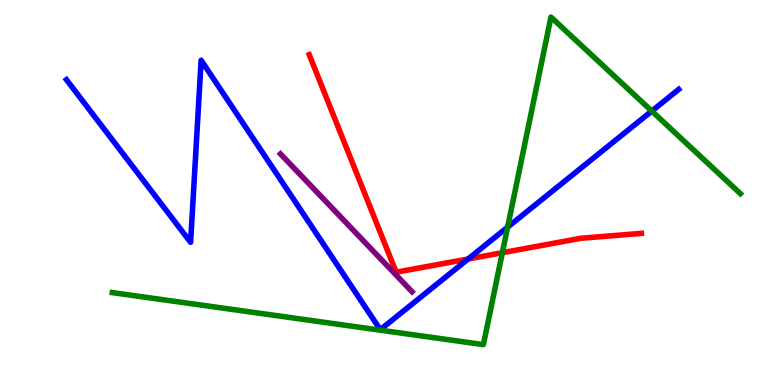[{'lines': ['blue', 'red'], 'intersections': [{'x': 6.04, 'y': 3.27}]}, {'lines': ['green', 'red'], 'intersections': [{'x': 6.48, 'y': 3.44}]}, {'lines': ['purple', 'red'], 'intersections': []}, {'lines': ['blue', 'green'], 'intersections': [{'x': 6.55, 'y': 4.1}, {'x': 8.41, 'y': 7.12}]}, {'lines': ['blue', 'purple'], 'intersections': []}, {'lines': ['green', 'purple'], 'intersections': []}]